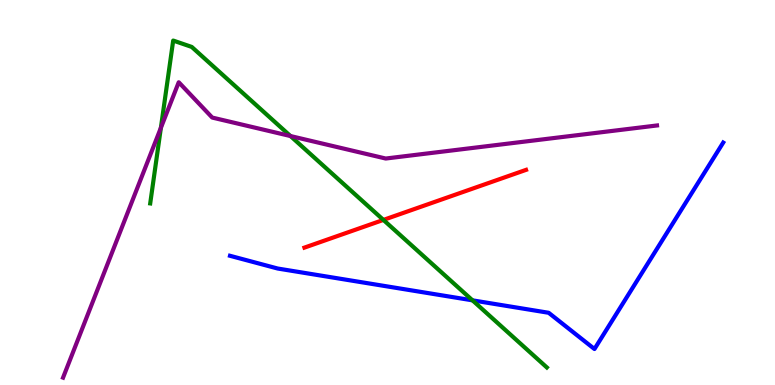[{'lines': ['blue', 'red'], 'intersections': []}, {'lines': ['green', 'red'], 'intersections': [{'x': 4.95, 'y': 4.29}]}, {'lines': ['purple', 'red'], 'intersections': []}, {'lines': ['blue', 'green'], 'intersections': [{'x': 6.1, 'y': 2.2}]}, {'lines': ['blue', 'purple'], 'intersections': []}, {'lines': ['green', 'purple'], 'intersections': [{'x': 2.08, 'y': 6.68}, {'x': 3.75, 'y': 6.47}]}]